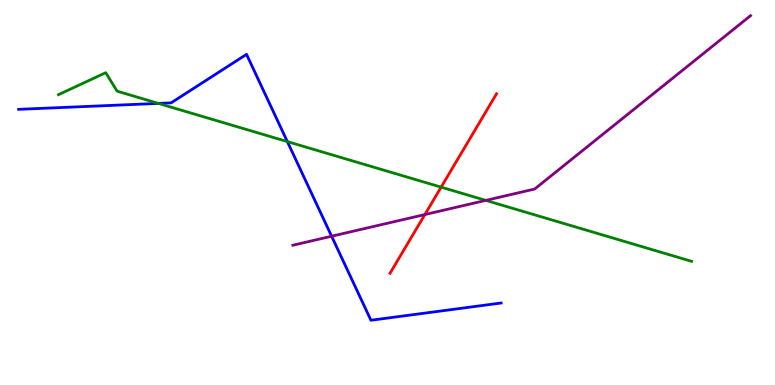[{'lines': ['blue', 'red'], 'intersections': []}, {'lines': ['green', 'red'], 'intersections': [{'x': 5.69, 'y': 5.14}]}, {'lines': ['purple', 'red'], 'intersections': [{'x': 5.48, 'y': 4.43}]}, {'lines': ['blue', 'green'], 'intersections': [{'x': 2.04, 'y': 7.31}, {'x': 3.71, 'y': 6.32}]}, {'lines': ['blue', 'purple'], 'intersections': [{'x': 4.28, 'y': 3.86}]}, {'lines': ['green', 'purple'], 'intersections': [{'x': 6.27, 'y': 4.8}]}]